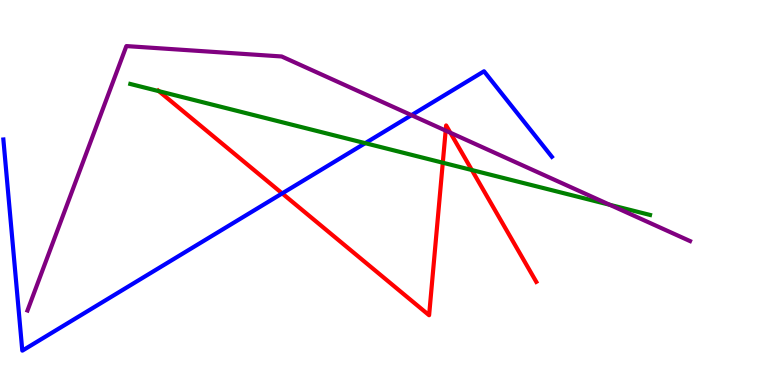[{'lines': ['blue', 'red'], 'intersections': [{'x': 3.64, 'y': 4.98}]}, {'lines': ['green', 'red'], 'intersections': [{'x': 2.05, 'y': 7.63}, {'x': 5.71, 'y': 5.77}, {'x': 6.09, 'y': 5.58}]}, {'lines': ['purple', 'red'], 'intersections': [{'x': 5.75, 'y': 6.61}, {'x': 5.81, 'y': 6.55}]}, {'lines': ['blue', 'green'], 'intersections': [{'x': 4.71, 'y': 6.28}]}, {'lines': ['blue', 'purple'], 'intersections': [{'x': 5.31, 'y': 7.01}]}, {'lines': ['green', 'purple'], 'intersections': [{'x': 7.87, 'y': 4.68}]}]